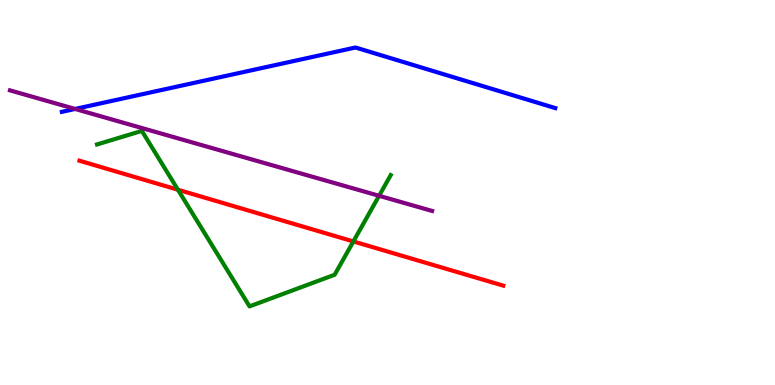[{'lines': ['blue', 'red'], 'intersections': []}, {'lines': ['green', 'red'], 'intersections': [{'x': 2.3, 'y': 5.07}, {'x': 4.56, 'y': 3.73}]}, {'lines': ['purple', 'red'], 'intersections': []}, {'lines': ['blue', 'green'], 'intersections': []}, {'lines': ['blue', 'purple'], 'intersections': [{'x': 0.969, 'y': 7.17}]}, {'lines': ['green', 'purple'], 'intersections': [{'x': 4.89, 'y': 4.91}]}]